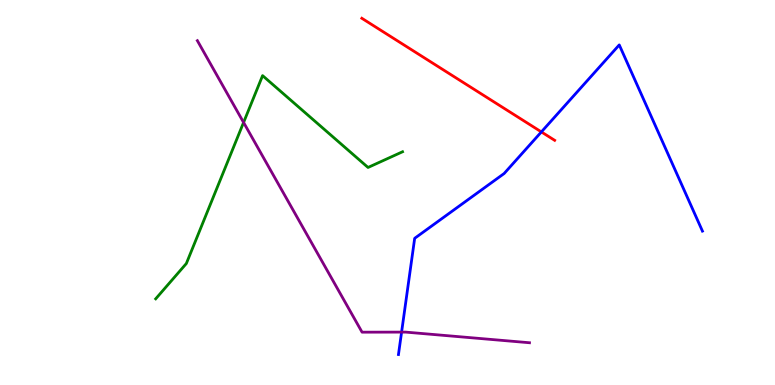[{'lines': ['blue', 'red'], 'intersections': [{'x': 6.99, 'y': 6.57}]}, {'lines': ['green', 'red'], 'intersections': []}, {'lines': ['purple', 'red'], 'intersections': []}, {'lines': ['blue', 'green'], 'intersections': []}, {'lines': ['blue', 'purple'], 'intersections': [{'x': 5.18, 'y': 1.37}]}, {'lines': ['green', 'purple'], 'intersections': [{'x': 3.14, 'y': 6.82}]}]